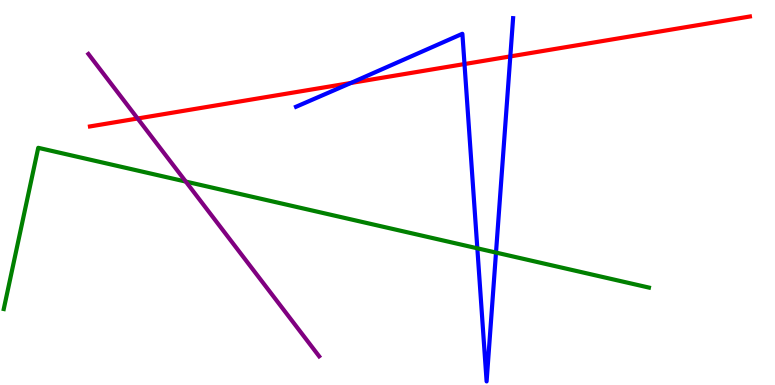[{'lines': ['blue', 'red'], 'intersections': [{'x': 4.53, 'y': 7.85}, {'x': 5.99, 'y': 8.34}, {'x': 6.58, 'y': 8.53}]}, {'lines': ['green', 'red'], 'intersections': []}, {'lines': ['purple', 'red'], 'intersections': [{'x': 1.78, 'y': 6.92}]}, {'lines': ['blue', 'green'], 'intersections': [{'x': 6.16, 'y': 3.55}, {'x': 6.4, 'y': 3.44}]}, {'lines': ['blue', 'purple'], 'intersections': []}, {'lines': ['green', 'purple'], 'intersections': [{'x': 2.4, 'y': 5.28}]}]